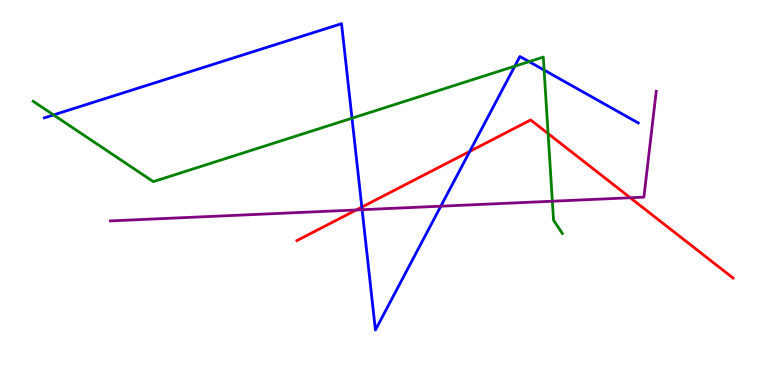[{'lines': ['blue', 'red'], 'intersections': [{'x': 4.67, 'y': 4.62}, {'x': 6.06, 'y': 6.07}]}, {'lines': ['green', 'red'], 'intersections': [{'x': 7.07, 'y': 6.53}]}, {'lines': ['purple', 'red'], 'intersections': [{'x': 4.6, 'y': 4.55}, {'x': 8.13, 'y': 4.86}]}, {'lines': ['blue', 'green'], 'intersections': [{'x': 0.691, 'y': 7.01}, {'x': 4.54, 'y': 6.93}, {'x': 6.64, 'y': 8.28}, {'x': 6.83, 'y': 8.4}, {'x': 7.02, 'y': 8.18}]}, {'lines': ['blue', 'purple'], 'intersections': [{'x': 4.67, 'y': 4.55}, {'x': 5.69, 'y': 4.64}]}, {'lines': ['green', 'purple'], 'intersections': [{'x': 7.13, 'y': 4.77}]}]